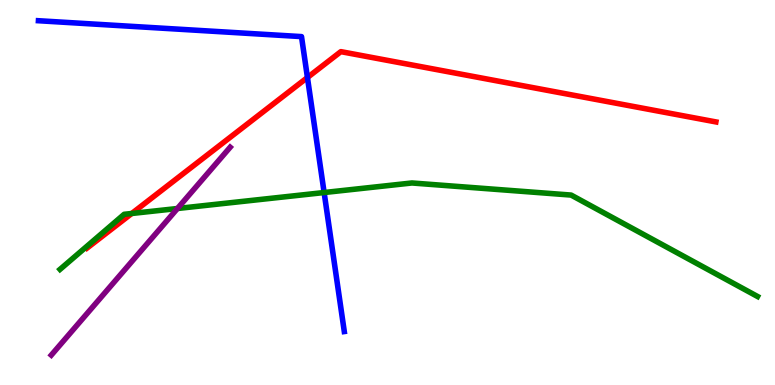[{'lines': ['blue', 'red'], 'intersections': [{'x': 3.97, 'y': 7.99}]}, {'lines': ['green', 'red'], 'intersections': [{'x': 1.7, 'y': 4.46}]}, {'lines': ['purple', 'red'], 'intersections': []}, {'lines': ['blue', 'green'], 'intersections': [{'x': 4.18, 'y': 5.0}]}, {'lines': ['blue', 'purple'], 'intersections': []}, {'lines': ['green', 'purple'], 'intersections': [{'x': 2.29, 'y': 4.58}]}]